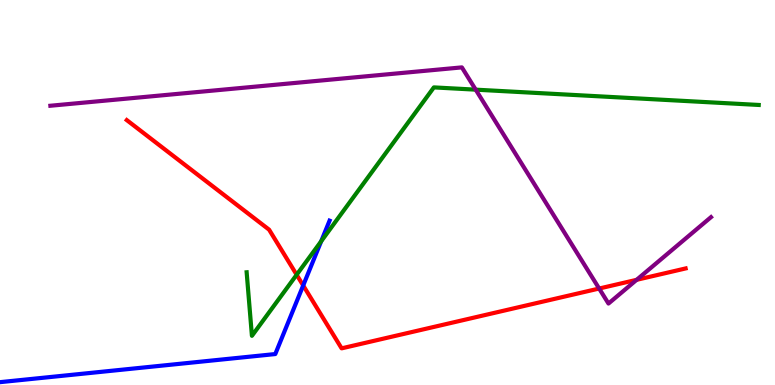[{'lines': ['blue', 'red'], 'intersections': [{'x': 3.91, 'y': 2.59}]}, {'lines': ['green', 'red'], 'intersections': [{'x': 3.83, 'y': 2.86}]}, {'lines': ['purple', 'red'], 'intersections': [{'x': 7.73, 'y': 2.51}, {'x': 8.21, 'y': 2.73}]}, {'lines': ['blue', 'green'], 'intersections': [{'x': 4.14, 'y': 3.73}]}, {'lines': ['blue', 'purple'], 'intersections': []}, {'lines': ['green', 'purple'], 'intersections': [{'x': 6.14, 'y': 7.67}]}]